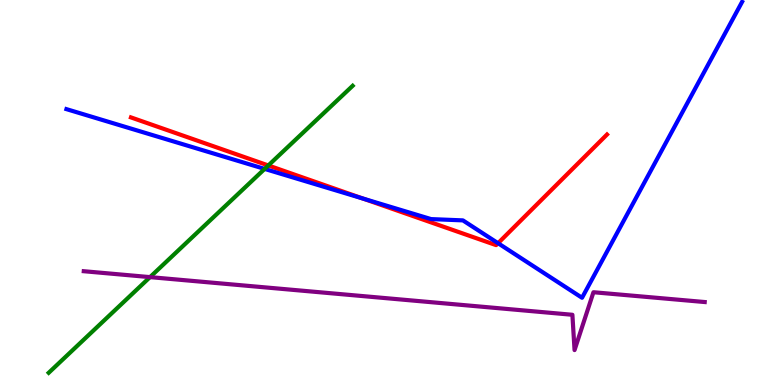[{'lines': ['blue', 'red'], 'intersections': [{'x': 4.68, 'y': 4.84}, {'x': 6.43, 'y': 3.68}]}, {'lines': ['green', 'red'], 'intersections': [{'x': 3.46, 'y': 5.7}]}, {'lines': ['purple', 'red'], 'intersections': []}, {'lines': ['blue', 'green'], 'intersections': [{'x': 3.41, 'y': 5.61}]}, {'lines': ['blue', 'purple'], 'intersections': []}, {'lines': ['green', 'purple'], 'intersections': [{'x': 1.94, 'y': 2.8}]}]